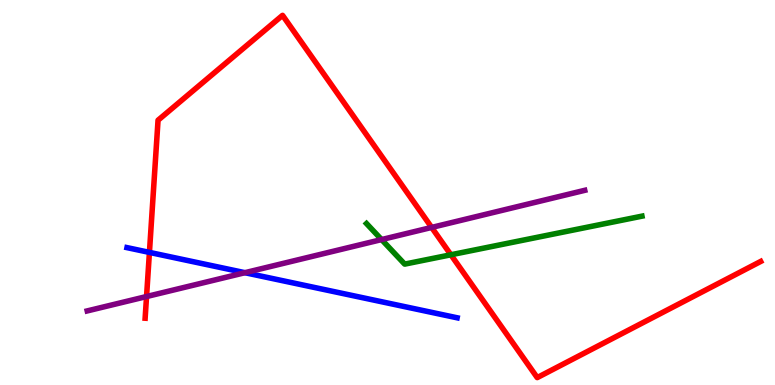[{'lines': ['blue', 'red'], 'intersections': [{'x': 1.93, 'y': 3.44}]}, {'lines': ['green', 'red'], 'intersections': [{'x': 5.82, 'y': 3.38}]}, {'lines': ['purple', 'red'], 'intersections': [{'x': 1.89, 'y': 2.3}, {'x': 5.57, 'y': 4.09}]}, {'lines': ['blue', 'green'], 'intersections': []}, {'lines': ['blue', 'purple'], 'intersections': [{'x': 3.16, 'y': 2.92}]}, {'lines': ['green', 'purple'], 'intersections': [{'x': 4.92, 'y': 3.78}]}]